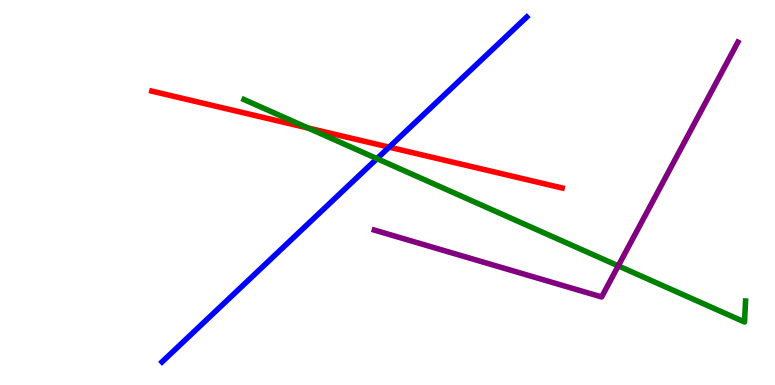[{'lines': ['blue', 'red'], 'intersections': [{'x': 5.02, 'y': 6.18}]}, {'lines': ['green', 'red'], 'intersections': [{'x': 3.97, 'y': 6.68}]}, {'lines': ['purple', 'red'], 'intersections': []}, {'lines': ['blue', 'green'], 'intersections': [{'x': 4.86, 'y': 5.88}]}, {'lines': ['blue', 'purple'], 'intersections': []}, {'lines': ['green', 'purple'], 'intersections': [{'x': 7.98, 'y': 3.09}]}]